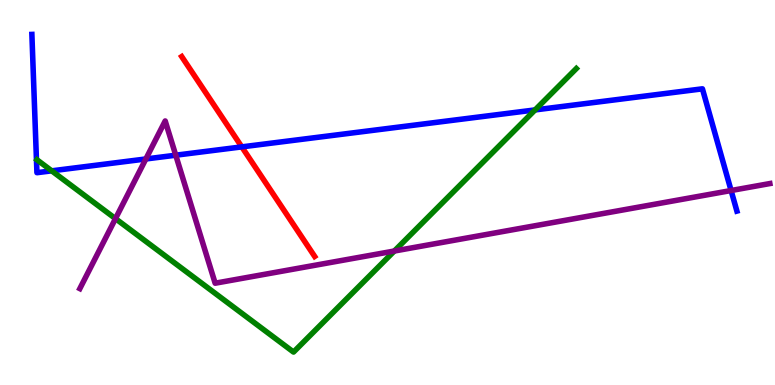[{'lines': ['blue', 'red'], 'intersections': [{'x': 3.12, 'y': 6.18}]}, {'lines': ['green', 'red'], 'intersections': []}, {'lines': ['purple', 'red'], 'intersections': []}, {'lines': ['blue', 'green'], 'intersections': [{'x': 0.667, 'y': 5.56}, {'x': 6.9, 'y': 7.15}]}, {'lines': ['blue', 'purple'], 'intersections': [{'x': 1.88, 'y': 5.87}, {'x': 2.27, 'y': 5.97}, {'x': 9.43, 'y': 5.05}]}, {'lines': ['green', 'purple'], 'intersections': [{'x': 1.49, 'y': 4.32}, {'x': 5.09, 'y': 3.48}]}]